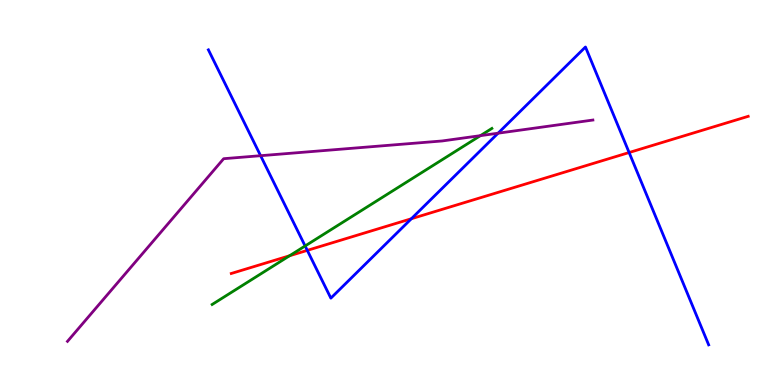[{'lines': ['blue', 'red'], 'intersections': [{'x': 3.97, 'y': 3.5}, {'x': 5.31, 'y': 4.32}, {'x': 8.12, 'y': 6.04}]}, {'lines': ['green', 'red'], 'intersections': [{'x': 3.74, 'y': 3.36}]}, {'lines': ['purple', 'red'], 'intersections': []}, {'lines': ['blue', 'green'], 'intersections': [{'x': 3.94, 'y': 3.61}]}, {'lines': ['blue', 'purple'], 'intersections': [{'x': 3.36, 'y': 5.96}, {'x': 6.43, 'y': 6.54}]}, {'lines': ['green', 'purple'], 'intersections': [{'x': 6.2, 'y': 6.48}]}]